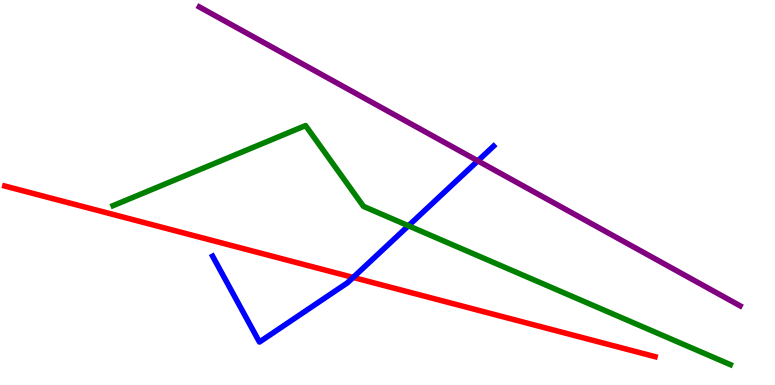[{'lines': ['blue', 'red'], 'intersections': [{'x': 4.56, 'y': 2.79}]}, {'lines': ['green', 'red'], 'intersections': []}, {'lines': ['purple', 'red'], 'intersections': []}, {'lines': ['blue', 'green'], 'intersections': [{'x': 5.27, 'y': 4.14}]}, {'lines': ['blue', 'purple'], 'intersections': [{'x': 6.17, 'y': 5.82}]}, {'lines': ['green', 'purple'], 'intersections': []}]